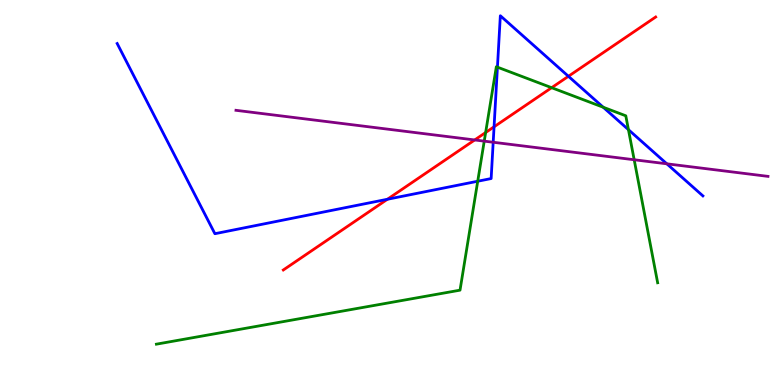[{'lines': ['blue', 'red'], 'intersections': [{'x': 5.0, 'y': 4.82}, {'x': 6.38, 'y': 6.71}, {'x': 7.33, 'y': 8.02}]}, {'lines': ['green', 'red'], 'intersections': [{'x': 6.27, 'y': 6.56}, {'x': 7.12, 'y': 7.72}]}, {'lines': ['purple', 'red'], 'intersections': [{'x': 6.13, 'y': 6.36}]}, {'lines': ['blue', 'green'], 'intersections': [{'x': 6.16, 'y': 5.29}, {'x': 6.42, 'y': 8.26}, {'x': 7.78, 'y': 7.21}, {'x': 8.11, 'y': 6.63}]}, {'lines': ['blue', 'purple'], 'intersections': [{'x': 6.36, 'y': 6.31}, {'x': 8.6, 'y': 5.75}]}, {'lines': ['green', 'purple'], 'intersections': [{'x': 6.25, 'y': 6.33}, {'x': 8.18, 'y': 5.85}]}]